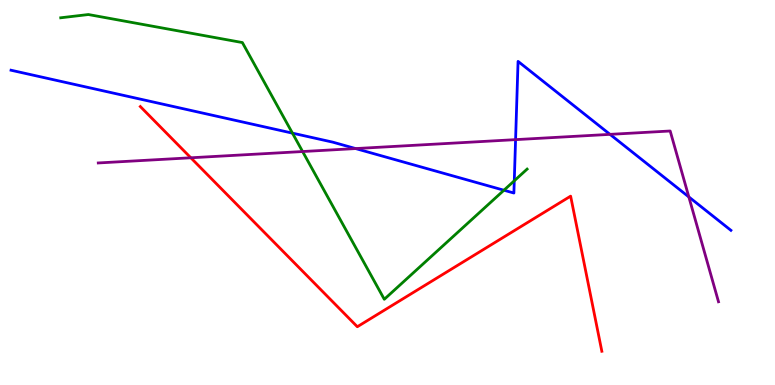[{'lines': ['blue', 'red'], 'intersections': []}, {'lines': ['green', 'red'], 'intersections': []}, {'lines': ['purple', 'red'], 'intersections': [{'x': 2.46, 'y': 5.9}]}, {'lines': ['blue', 'green'], 'intersections': [{'x': 3.77, 'y': 6.54}, {'x': 6.5, 'y': 5.06}, {'x': 6.64, 'y': 5.3}]}, {'lines': ['blue', 'purple'], 'intersections': [{'x': 4.59, 'y': 6.14}, {'x': 6.65, 'y': 6.37}, {'x': 7.87, 'y': 6.51}, {'x': 8.89, 'y': 4.88}]}, {'lines': ['green', 'purple'], 'intersections': [{'x': 3.9, 'y': 6.06}]}]